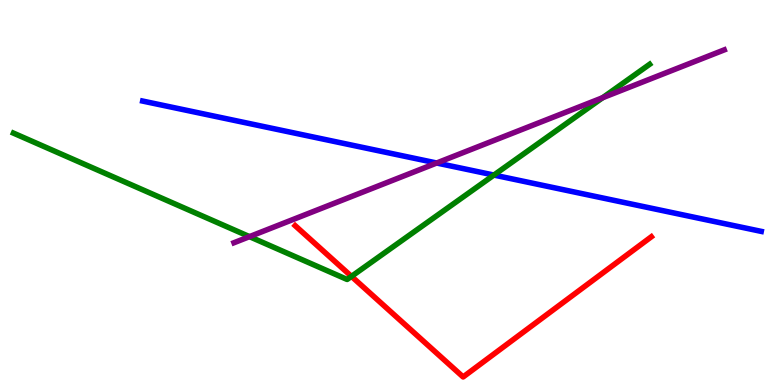[{'lines': ['blue', 'red'], 'intersections': []}, {'lines': ['green', 'red'], 'intersections': [{'x': 4.54, 'y': 2.82}]}, {'lines': ['purple', 'red'], 'intersections': []}, {'lines': ['blue', 'green'], 'intersections': [{'x': 6.37, 'y': 5.45}]}, {'lines': ['blue', 'purple'], 'intersections': [{'x': 5.63, 'y': 5.77}]}, {'lines': ['green', 'purple'], 'intersections': [{'x': 3.22, 'y': 3.85}, {'x': 7.78, 'y': 7.46}]}]